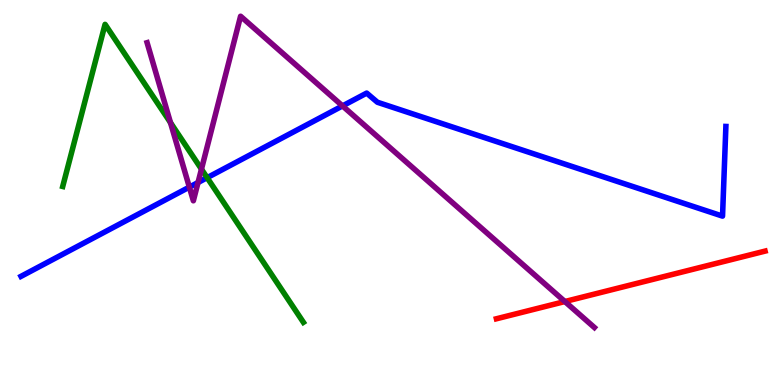[{'lines': ['blue', 'red'], 'intersections': []}, {'lines': ['green', 'red'], 'intersections': []}, {'lines': ['purple', 'red'], 'intersections': [{'x': 7.29, 'y': 2.17}]}, {'lines': ['blue', 'green'], 'intersections': [{'x': 2.67, 'y': 5.38}]}, {'lines': ['blue', 'purple'], 'intersections': [{'x': 2.44, 'y': 5.14}, {'x': 2.56, 'y': 5.26}, {'x': 4.42, 'y': 7.25}]}, {'lines': ['green', 'purple'], 'intersections': [{'x': 2.2, 'y': 6.82}, {'x': 2.6, 'y': 5.61}]}]